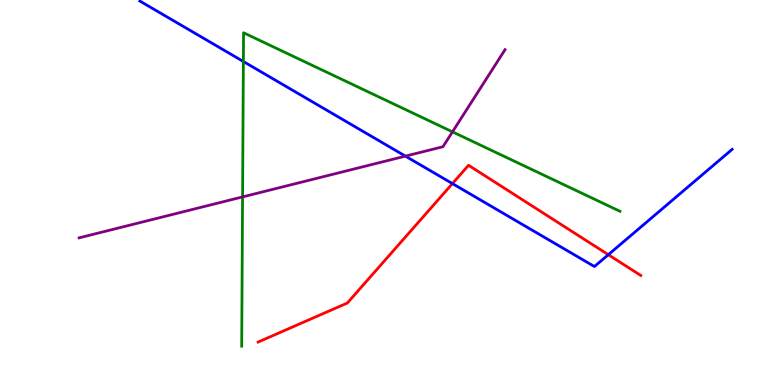[{'lines': ['blue', 'red'], 'intersections': [{'x': 5.84, 'y': 5.23}, {'x': 7.85, 'y': 3.38}]}, {'lines': ['green', 'red'], 'intersections': []}, {'lines': ['purple', 'red'], 'intersections': []}, {'lines': ['blue', 'green'], 'intersections': [{'x': 3.14, 'y': 8.4}]}, {'lines': ['blue', 'purple'], 'intersections': [{'x': 5.23, 'y': 5.94}]}, {'lines': ['green', 'purple'], 'intersections': [{'x': 3.13, 'y': 4.89}, {'x': 5.84, 'y': 6.58}]}]